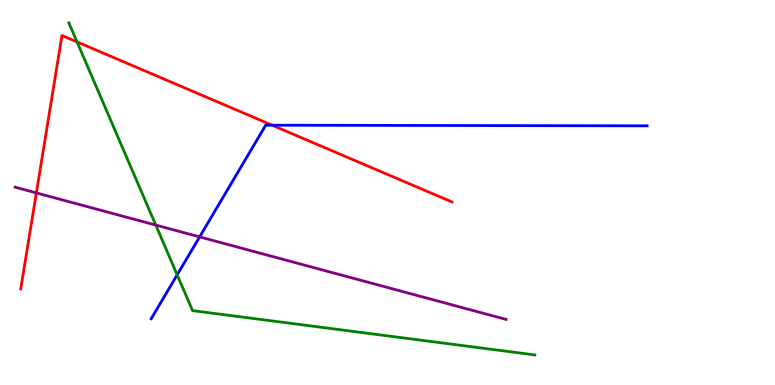[{'lines': ['blue', 'red'], 'intersections': [{'x': 3.51, 'y': 6.75}]}, {'lines': ['green', 'red'], 'intersections': [{'x': 0.994, 'y': 8.91}]}, {'lines': ['purple', 'red'], 'intersections': [{'x': 0.469, 'y': 4.99}]}, {'lines': ['blue', 'green'], 'intersections': [{'x': 2.29, 'y': 2.86}]}, {'lines': ['blue', 'purple'], 'intersections': [{'x': 2.58, 'y': 3.85}]}, {'lines': ['green', 'purple'], 'intersections': [{'x': 2.01, 'y': 4.15}]}]